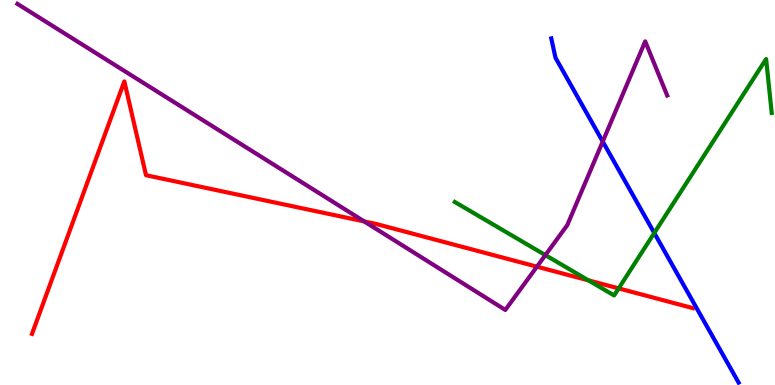[{'lines': ['blue', 'red'], 'intersections': []}, {'lines': ['green', 'red'], 'intersections': [{'x': 7.59, 'y': 2.72}, {'x': 7.98, 'y': 2.51}]}, {'lines': ['purple', 'red'], 'intersections': [{'x': 4.7, 'y': 4.25}, {'x': 6.93, 'y': 3.07}]}, {'lines': ['blue', 'green'], 'intersections': [{'x': 8.44, 'y': 3.95}]}, {'lines': ['blue', 'purple'], 'intersections': [{'x': 7.78, 'y': 6.32}]}, {'lines': ['green', 'purple'], 'intersections': [{'x': 7.04, 'y': 3.37}]}]